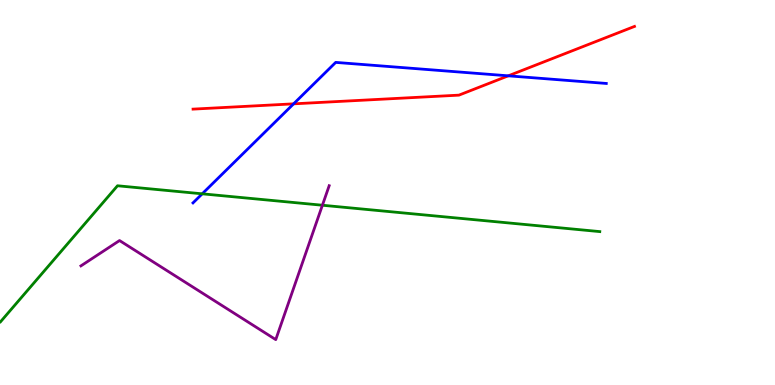[{'lines': ['blue', 'red'], 'intersections': [{'x': 3.79, 'y': 7.3}, {'x': 6.56, 'y': 8.03}]}, {'lines': ['green', 'red'], 'intersections': []}, {'lines': ['purple', 'red'], 'intersections': []}, {'lines': ['blue', 'green'], 'intersections': [{'x': 2.61, 'y': 4.97}]}, {'lines': ['blue', 'purple'], 'intersections': []}, {'lines': ['green', 'purple'], 'intersections': [{'x': 4.16, 'y': 4.67}]}]